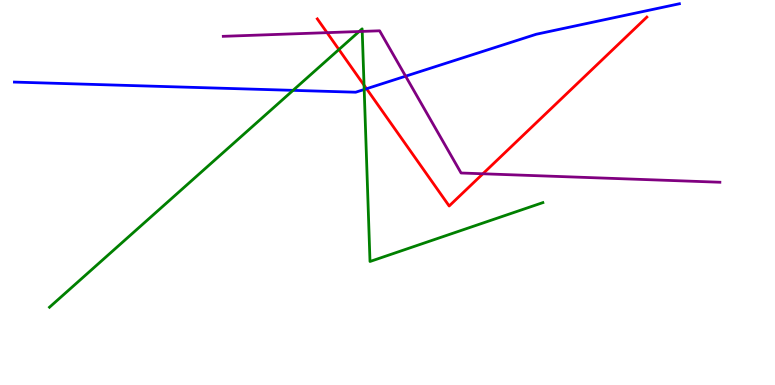[{'lines': ['blue', 'red'], 'intersections': [{'x': 4.73, 'y': 7.7}]}, {'lines': ['green', 'red'], 'intersections': [{'x': 4.37, 'y': 8.71}, {'x': 4.7, 'y': 7.79}]}, {'lines': ['purple', 'red'], 'intersections': [{'x': 4.22, 'y': 9.15}, {'x': 6.23, 'y': 5.49}]}, {'lines': ['blue', 'green'], 'intersections': [{'x': 3.78, 'y': 7.65}, {'x': 4.7, 'y': 7.68}]}, {'lines': ['blue', 'purple'], 'intersections': [{'x': 5.23, 'y': 8.02}]}, {'lines': ['green', 'purple'], 'intersections': [{'x': 4.63, 'y': 9.18}, {'x': 4.67, 'y': 9.18}]}]